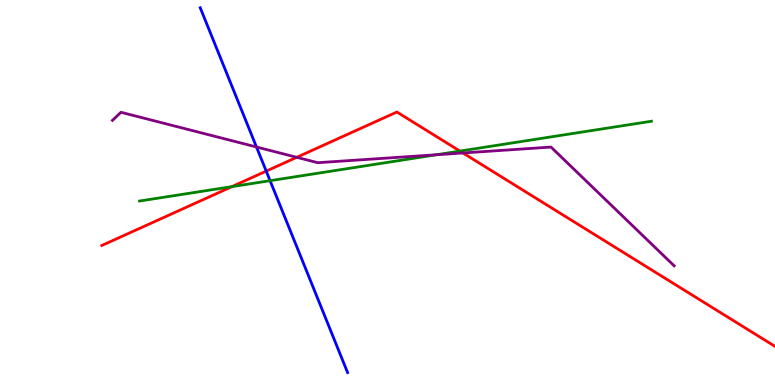[{'lines': ['blue', 'red'], 'intersections': [{'x': 3.44, 'y': 5.56}]}, {'lines': ['green', 'red'], 'intersections': [{'x': 2.99, 'y': 5.15}, {'x': 5.93, 'y': 6.08}]}, {'lines': ['purple', 'red'], 'intersections': [{'x': 3.83, 'y': 5.91}, {'x': 5.97, 'y': 6.03}]}, {'lines': ['blue', 'green'], 'intersections': [{'x': 3.48, 'y': 5.31}]}, {'lines': ['blue', 'purple'], 'intersections': [{'x': 3.31, 'y': 6.18}]}, {'lines': ['green', 'purple'], 'intersections': [{'x': 5.63, 'y': 5.98}]}]